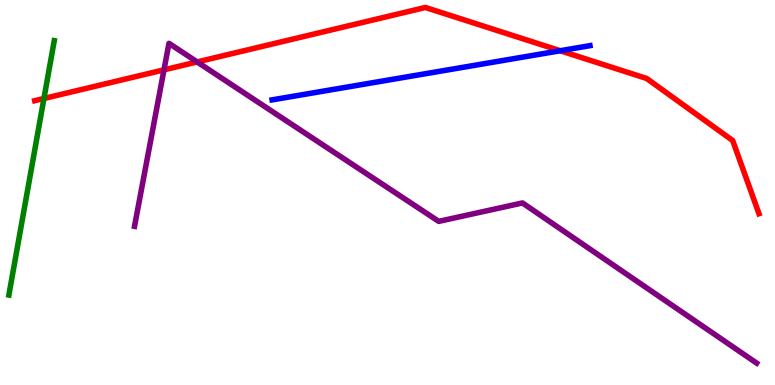[{'lines': ['blue', 'red'], 'intersections': [{'x': 7.23, 'y': 8.68}]}, {'lines': ['green', 'red'], 'intersections': [{'x': 0.567, 'y': 7.44}]}, {'lines': ['purple', 'red'], 'intersections': [{'x': 2.12, 'y': 8.19}, {'x': 2.54, 'y': 8.39}]}, {'lines': ['blue', 'green'], 'intersections': []}, {'lines': ['blue', 'purple'], 'intersections': []}, {'lines': ['green', 'purple'], 'intersections': []}]